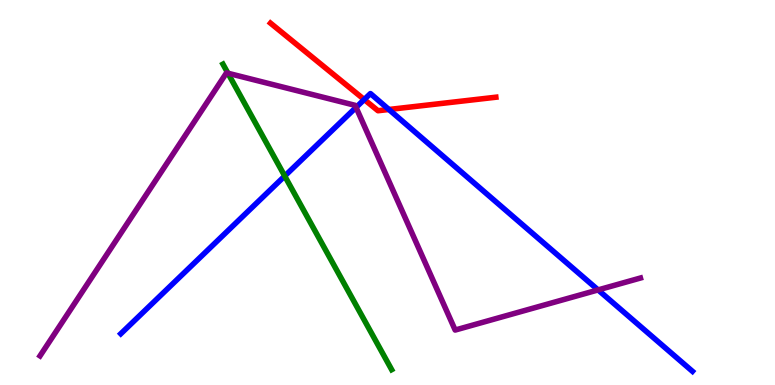[{'lines': ['blue', 'red'], 'intersections': [{'x': 4.7, 'y': 7.42}, {'x': 5.02, 'y': 7.16}]}, {'lines': ['green', 'red'], 'intersections': []}, {'lines': ['purple', 'red'], 'intersections': []}, {'lines': ['blue', 'green'], 'intersections': [{'x': 3.67, 'y': 5.43}]}, {'lines': ['blue', 'purple'], 'intersections': [{'x': 4.59, 'y': 7.21}, {'x': 7.72, 'y': 2.47}]}, {'lines': ['green', 'purple'], 'intersections': [{'x': 2.94, 'y': 8.1}]}]